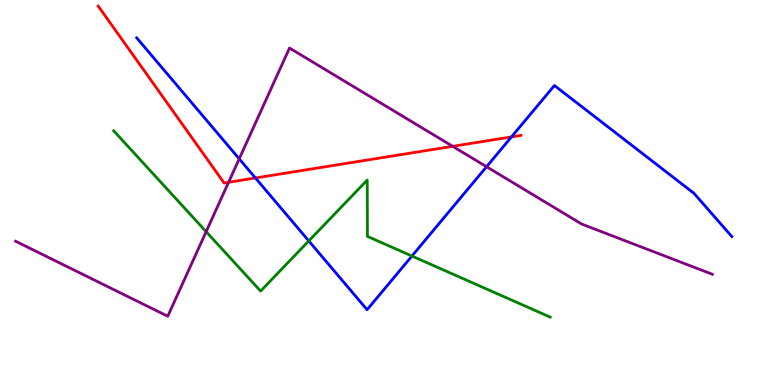[{'lines': ['blue', 'red'], 'intersections': [{'x': 3.3, 'y': 5.38}, {'x': 6.6, 'y': 6.44}]}, {'lines': ['green', 'red'], 'intersections': []}, {'lines': ['purple', 'red'], 'intersections': [{'x': 2.95, 'y': 5.27}, {'x': 5.84, 'y': 6.2}]}, {'lines': ['blue', 'green'], 'intersections': [{'x': 3.98, 'y': 3.74}, {'x': 5.32, 'y': 3.35}]}, {'lines': ['blue', 'purple'], 'intersections': [{'x': 3.09, 'y': 5.87}, {'x': 6.28, 'y': 5.67}]}, {'lines': ['green', 'purple'], 'intersections': [{'x': 2.66, 'y': 3.98}]}]